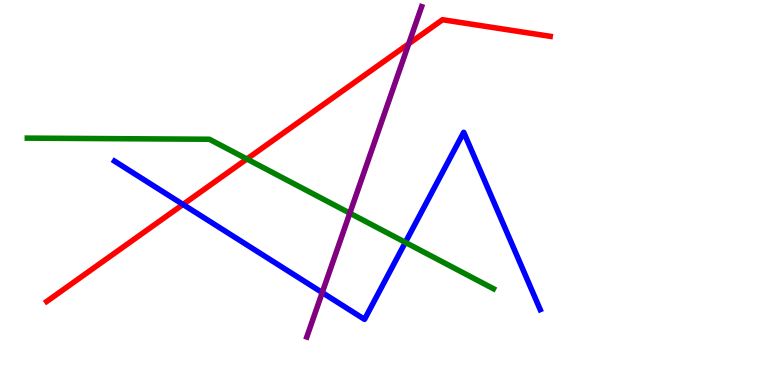[{'lines': ['blue', 'red'], 'intersections': [{'x': 2.36, 'y': 4.69}]}, {'lines': ['green', 'red'], 'intersections': [{'x': 3.19, 'y': 5.87}]}, {'lines': ['purple', 'red'], 'intersections': [{'x': 5.27, 'y': 8.86}]}, {'lines': ['blue', 'green'], 'intersections': [{'x': 5.23, 'y': 3.7}]}, {'lines': ['blue', 'purple'], 'intersections': [{'x': 4.16, 'y': 2.4}]}, {'lines': ['green', 'purple'], 'intersections': [{'x': 4.51, 'y': 4.46}]}]